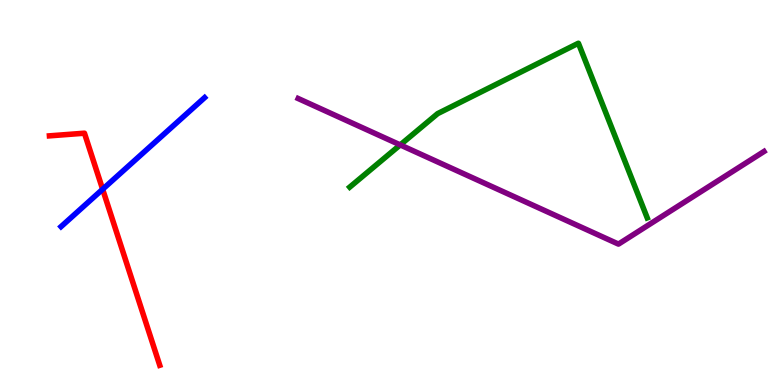[{'lines': ['blue', 'red'], 'intersections': [{'x': 1.32, 'y': 5.08}]}, {'lines': ['green', 'red'], 'intersections': []}, {'lines': ['purple', 'red'], 'intersections': []}, {'lines': ['blue', 'green'], 'intersections': []}, {'lines': ['blue', 'purple'], 'intersections': []}, {'lines': ['green', 'purple'], 'intersections': [{'x': 5.16, 'y': 6.24}]}]